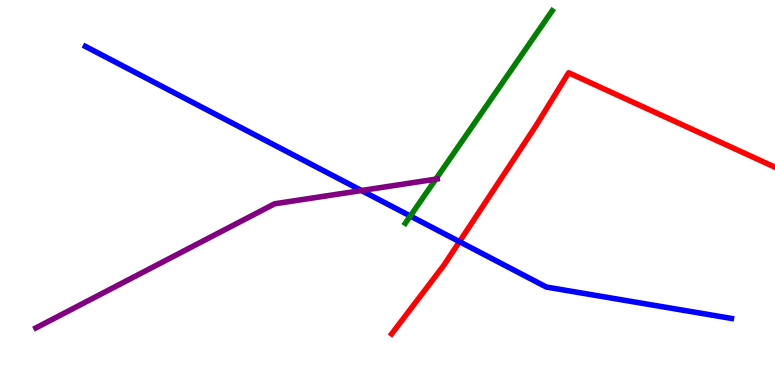[{'lines': ['blue', 'red'], 'intersections': [{'x': 5.93, 'y': 3.72}]}, {'lines': ['green', 'red'], 'intersections': []}, {'lines': ['purple', 'red'], 'intersections': []}, {'lines': ['blue', 'green'], 'intersections': [{'x': 5.29, 'y': 4.39}]}, {'lines': ['blue', 'purple'], 'intersections': [{'x': 4.66, 'y': 5.05}]}, {'lines': ['green', 'purple'], 'intersections': [{'x': 5.62, 'y': 5.35}]}]